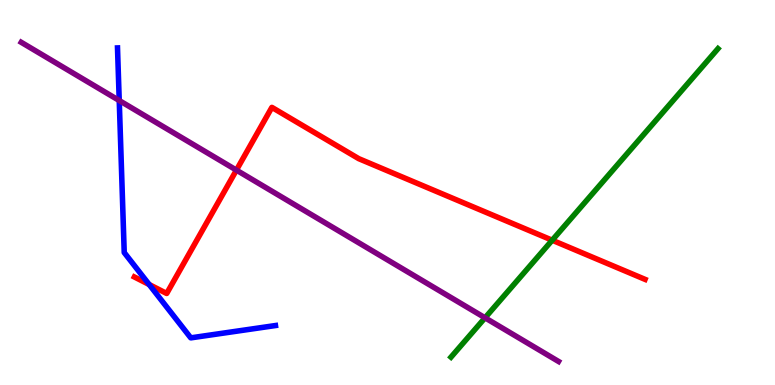[{'lines': ['blue', 'red'], 'intersections': [{'x': 1.92, 'y': 2.61}]}, {'lines': ['green', 'red'], 'intersections': [{'x': 7.13, 'y': 3.76}]}, {'lines': ['purple', 'red'], 'intersections': [{'x': 3.05, 'y': 5.58}]}, {'lines': ['blue', 'green'], 'intersections': []}, {'lines': ['blue', 'purple'], 'intersections': [{'x': 1.54, 'y': 7.39}]}, {'lines': ['green', 'purple'], 'intersections': [{'x': 6.26, 'y': 1.75}]}]